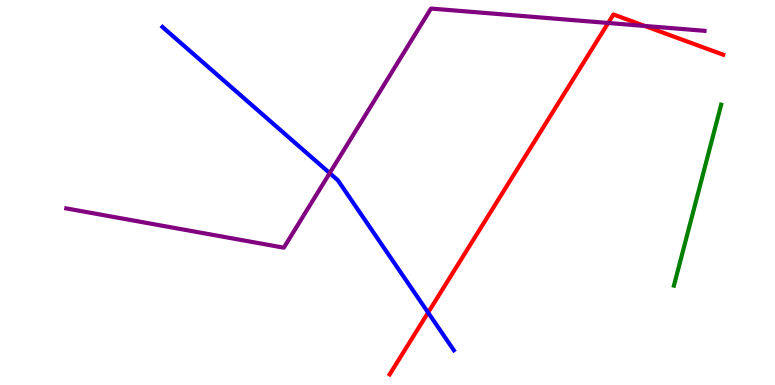[{'lines': ['blue', 'red'], 'intersections': [{'x': 5.52, 'y': 1.88}]}, {'lines': ['green', 'red'], 'intersections': []}, {'lines': ['purple', 'red'], 'intersections': [{'x': 7.85, 'y': 9.4}, {'x': 8.32, 'y': 9.33}]}, {'lines': ['blue', 'green'], 'intersections': []}, {'lines': ['blue', 'purple'], 'intersections': [{'x': 4.25, 'y': 5.5}]}, {'lines': ['green', 'purple'], 'intersections': []}]